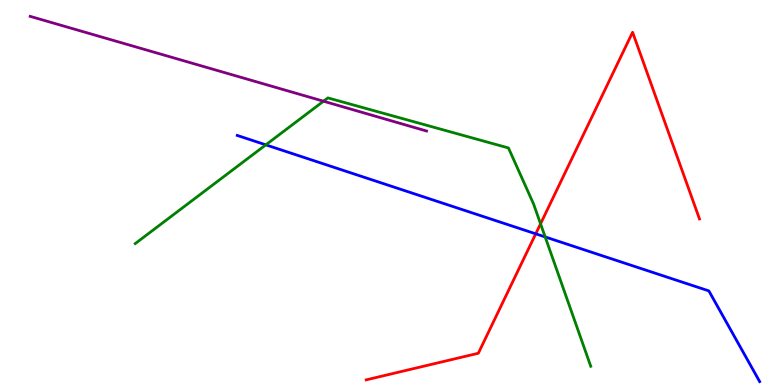[{'lines': ['blue', 'red'], 'intersections': [{'x': 6.91, 'y': 3.93}]}, {'lines': ['green', 'red'], 'intersections': [{'x': 6.97, 'y': 4.19}]}, {'lines': ['purple', 'red'], 'intersections': []}, {'lines': ['blue', 'green'], 'intersections': [{'x': 3.43, 'y': 6.24}, {'x': 7.03, 'y': 3.85}]}, {'lines': ['blue', 'purple'], 'intersections': []}, {'lines': ['green', 'purple'], 'intersections': [{'x': 4.17, 'y': 7.37}]}]